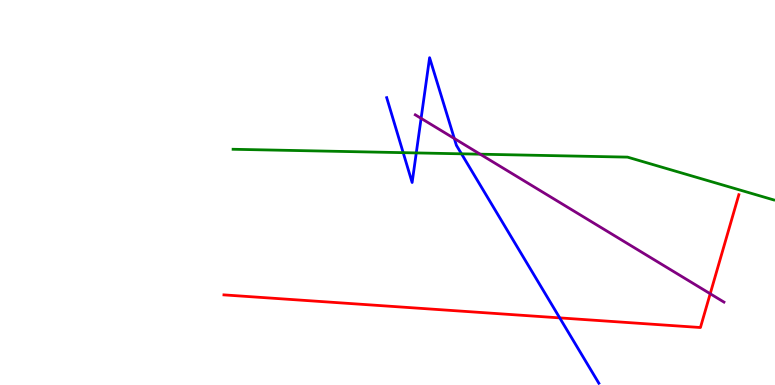[{'lines': ['blue', 'red'], 'intersections': [{'x': 7.22, 'y': 1.74}]}, {'lines': ['green', 'red'], 'intersections': []}, {'lines': ['purple', 'red'], 'intersections': [{'x': 9.16, 'y': 2.37}]}, {'lines': ['blue', 'green'], 'intersections': [{'x': 5.2, 'y': 6.03}, {'x': 5.37, 'y': 6.03}, {'x': 5.95, 'y': 6.0}]}, {'lines': ['blue', 'purple'], 'intersections': [{'x': 5.43, 'y': 6.93}, {'x': 5.86, 'y': 6.4}]}, {'lines': ['green', 'purple'], 'intersections': [{'x': 6.2, 'y': 6.0}]}]